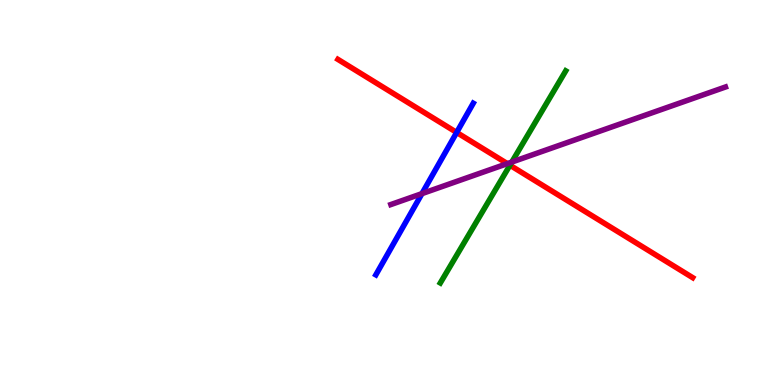[{'lines': ['blue', 'red'], 'intersections': [{'x': 5.89, 'y': 6.56}]}, {'lines': ['green', 'red'], 'intersections': [{'x': 6.58, 'y': 5.71}]}, {'lines': ['purple', 'red'], 'intersections': [{'x': 6.55, 'y': 5.75}]}, {'lines': ['blue', 'green'], 'intersections': []}, {'lines': ['blue', 'purple'], 'intersections': [{'x': 5.44, 'y': 4.97}]}, {'lines': ['green', 'purple'], 'intersections': [{'x': 6.6, 'y': 5.79}]}]